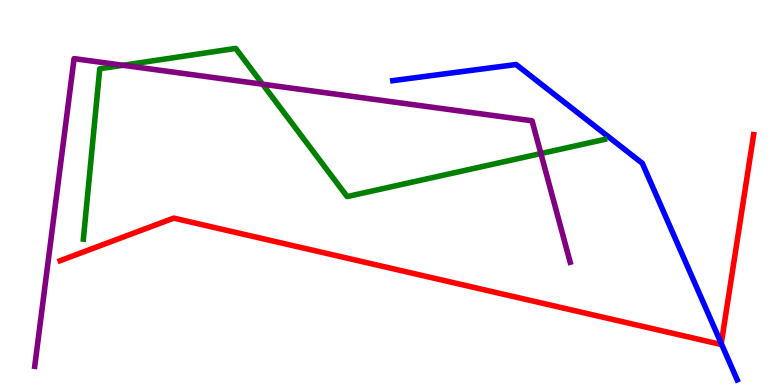[{'lines': ['blue', 'red'], 'intersections': [{'x': 9.31, 'y': 1.08}]}, {'lines': ['green', 'red'], 'intersections': []}, {'lines': ['purple', 'red'], 'intersections': []}, {'lines': ['blue', 'green'], 'intersections': []}, {'lines': ['blue', 'purple'], 'intersections': []}, {'lines': ['green', 'purple'], 'intersections': [{'x': 1.59, 'y': 8.3}, {'x': 3.39, 'y': 7.81}, {'x': 6.98, 'y': 6.01}]}]